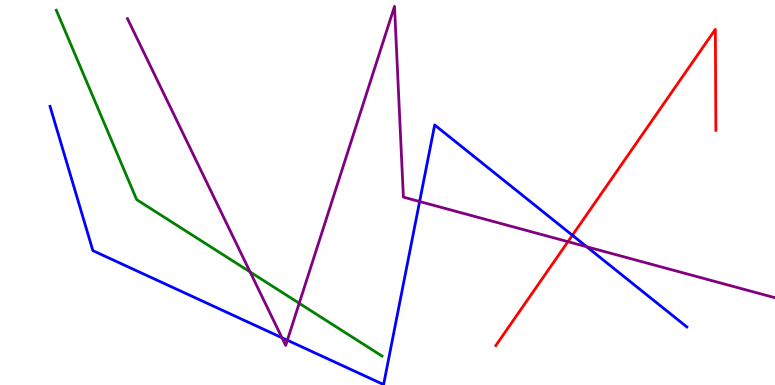[{'lines': ['blue', 'red'], 'intersections': [{'x': 7.39, 'y': 3.89}]}, {'lines': ['green', 'red'], 'intersections': []}, {'lines': ['purple', 'red'], 'intersections': [{'x': 7.33, 'y': 3.72}]}, {'lines': ['blue', 'green'], 'intersections': []}, {'lines': ['blue', 'purple'], 'intersections': [{'x': 3.64, 'y': 1.23}, {'x': 3.71, 'y': 1.16}, {'x': 5.41, 'y': 4.77}, {'x': 7.57, 'y': 3.59}]}, {'lines': ['green', 'purple'], 'intersections': [{'x': 3.23, 'y': 2.94}, {'x': 3.86, 'y': 2.12}]}]